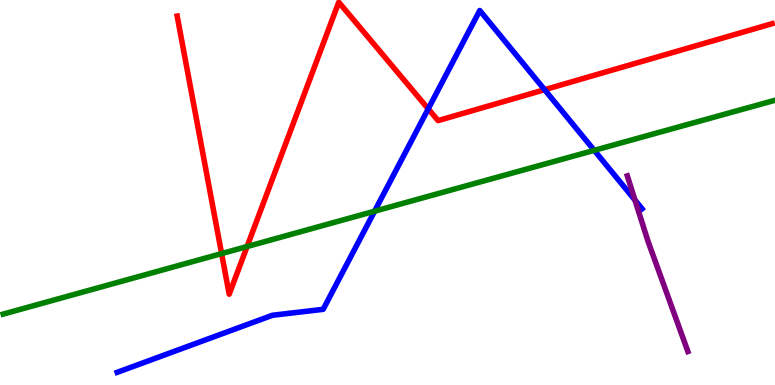[{'lines': ['blue', 'red'], 'intersections': [{'x': 5.53, 'y': 7.17}, {'x': 7.03, 'y': 7.67}]}, {'lines': ['green', 'red'], 'intersections': [{'x': 2.86, 'y': 3.41}, {'x': 3.19, 'y': 3.6}]}, {'lines': ['purple', 'red'], 'intersections': []}, {'lines': ['blue', 'green'], 'intersections': [{'x': 4.83, 'y': 4.51}, {'x': 7.67, 'y': 6.09}]}, {'lines': ['blue', 'purple'], 'intersections': [{'x': 8.19, 'y': 4.8}]}, {'lines': ['green', 'purple'], 'intersections': []}]